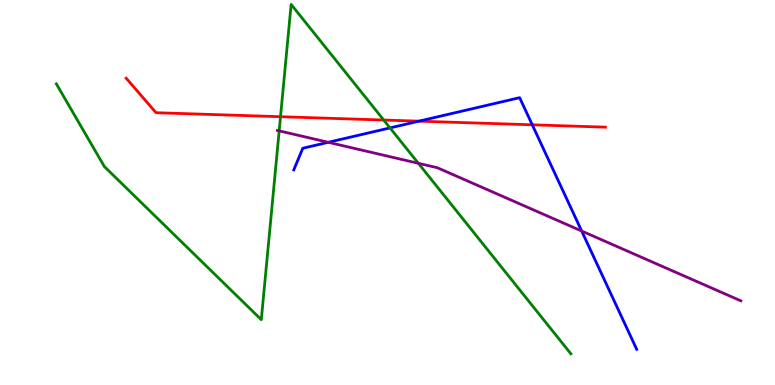[{'lines': ['blue', 'red'], 'intersections': [{'x': 5.41, 'y': 6.85}, {'x': 6.87, 'y': 6.76}]}, {'lines': ['green', 'red'], 'intersections': [{'x': 3.62, 'y': 6.97}, {'x': 4.95, 'y': 6.88}]}, {'lines': ['purple', 'red'], 'intersections': []}, {'lines': ['blue', 'green'], 'intersections': [{'x': 5.03, 'y': 6.68}]}, {'lines': ['blue', 'purple'], 'intersections': [{'x': 4.24, 'y': 6.3}, {'x': 7.51, 'y': 4.0}]}, {'lines': ['green', 'purple'], 'intersections': [{'x': 3.6, 'y': 6.6}, {'x': 5.4, 'y': 5.76}]}]